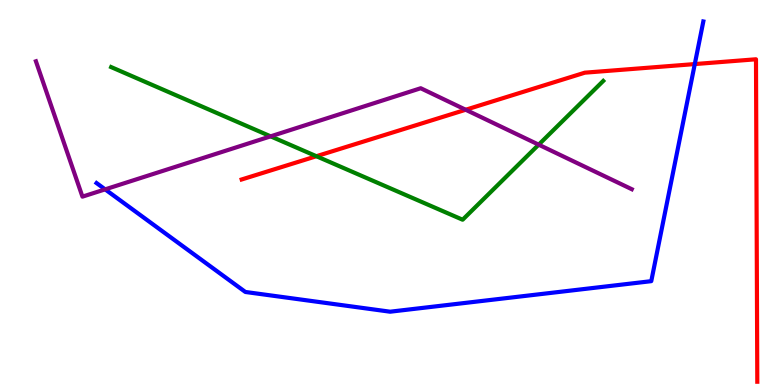[{'lines': ['blue', 'red'], 'intersections': [{'x': 8.97, 'y': 8.34}]}, {'lines': ['green', 'red'], 'intersections': [{'x': 4.08, 'y': 5.94}]}, {'lines': ['purple', 'red'], 'intersections': [{'x': 6.01, 'y': 7.15}]}, {'lines': ['blue', 'green'], 'intersections': []}, {'lines': ['blue', 'purple'], 'intersections': [{'x': 1.36, 'y': 5.08}]}, {'lines': ['green', 'purple'], 'intersections': [{'x': 3.49, 'y': 6.46}, {'x': 6.95, 'y': 6.24}]}]